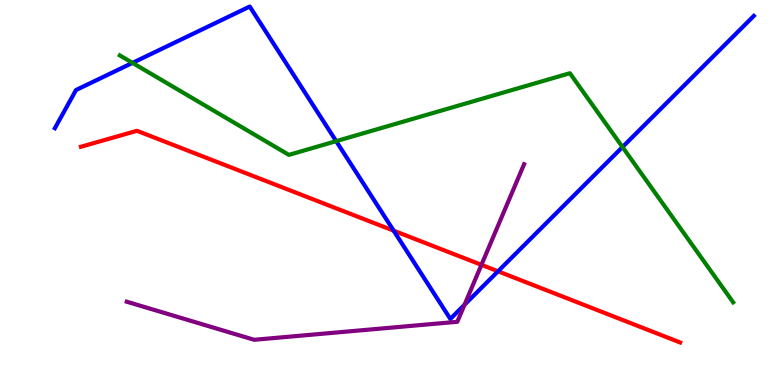[{'lines': ['blue', 'red'], 'intersections': [{'x': 5.08, 'y': 4.01}, {'x': 6.43, 'y': 2.95}]}, {'lines': ['green', 'red'], 'intersections': []}, {'lines': ['purple', 'red'], 'intersections': [{'x': 6.21, 'y': 3.12}]}, {'lines': ['blue', 'green'], 'intersections': [{'x': 1.71, 'y': 8.37}, {'x': 4.34, 'y': 6.33}, {'x': 8.03, 'y': 6.18}]}, {'lines': ['blue', 'purple'], 'intersections': [{'x': 5.99, 'y': 2.08}]}, {'lines': ['green', 'purple'], 'intersections': []}]